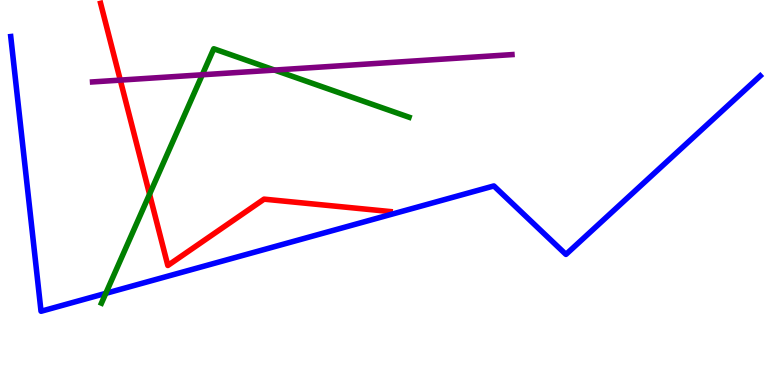[{'lines': ['blue', 'red'], 'intersections': []}, {'lines': ['green', 'red'], 'intersections': [{'x': 1.93, 'y': 4.96}]}, {'lines': ['purple', 'red'], 'intersections': [{'x': 1.55, 'y': 7.92}]}, {'lines': ['blue', 'green'], 'intersections': [{'x': 1.37, 'y': 2.38}]}, {'lines': ['blue', 'purple'], 'intersections': []}, {'lines': ['green', 'purple'], 'intersections': [{'x': 2.61, 'y': 8.06}, {'x': 3.54, 'y': 8.18}]}]